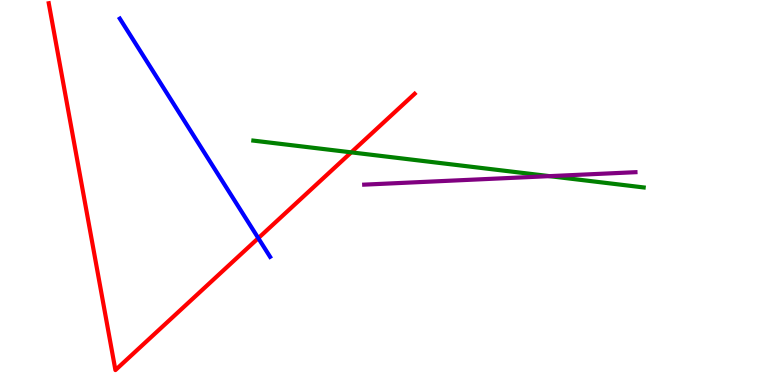[{'lines': ['blue', 'red'], 'intersections': [{'x': 3.33, 'y': 3.81}]}, {'lines': ['green', 'red'], 'intersections': [{'x': 4.53, 'y': 6.04}]}, {'lines': ['purple', 'red'], 'intersections': []}, {'lines': ['blue', 'green'], 'intersections': []}, {'lines': ['blue', 'purple'], 'intersections': []}, {'lines': ['green', 'purple'], 'intersections': [{'x': 7.09, 'y': 5.42}]}]